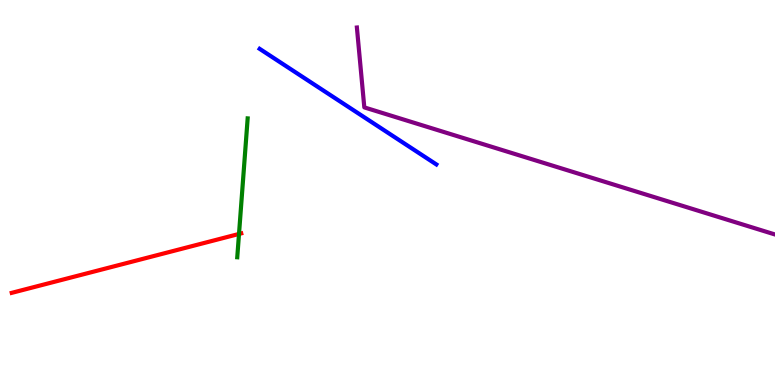[{'lines': ['blue', 'red'], 'intersections': []}, {'lines': ['green', 'red'], 'intersections': [{'x': 3.08, 'y': 3.92}]}, {'lines': ['purple', 'red'], 'intersections': []}, {'lines': ['blue', 'green'], 'intersections': []}, {'lines': ['blue', 'purple'], 'intersections': []}, {'lines': ['green', 'purple'], 'intersections': []}]